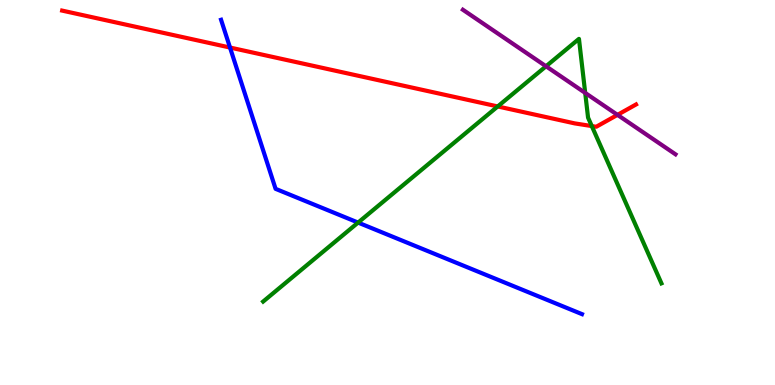[{'lines': ['blue', 'red'], 'intersections': [{'x': 2.97, 'y': 8.77}]}, {'lines': ['green', 'red'], 'intersections': [{'x': 6.42, 'y': 7.24}, {'x': 7.64, 'y': 6.73}]}, {'lines': ['purple', 'red'], 'intersections': [{'x': 7.97, 'y': 7.02}]}, {'lines': ['blue', 'green'], 'intersections': [{'x': 4.62, 'y': 4.22}]}, {'lines': ['blue', 'purple'], 'intersections': []}, {'lines': ['green', 'purple'], 'intersections': [{'x': 7.05, 'y': 8.28}, {'x': 7.55, 'y': 7.59}]}]